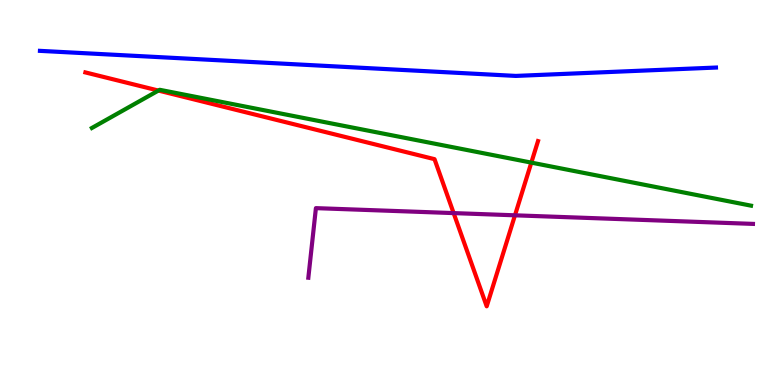[{'lines': ['blue', 'red'], 'intersections': []}, {'lines': ['green', 'red'], 'intersections': [{'x': 2.04, 'y': 7.65}, {'x': 6.86, 'y': 5.78}]}, {'lines': ['purple', 'red'], 'intersections': [{'x': 5.85, 'y': 4.46}, {'x': 6.64, 'y': 4.41}]}, {'lines': ['blue', 'green'], 'intersections': []}, {'lines': ['blue', 'purple'], 'intersections': []}, {'lines': ['green', 'purple'], 'intersections': []}]